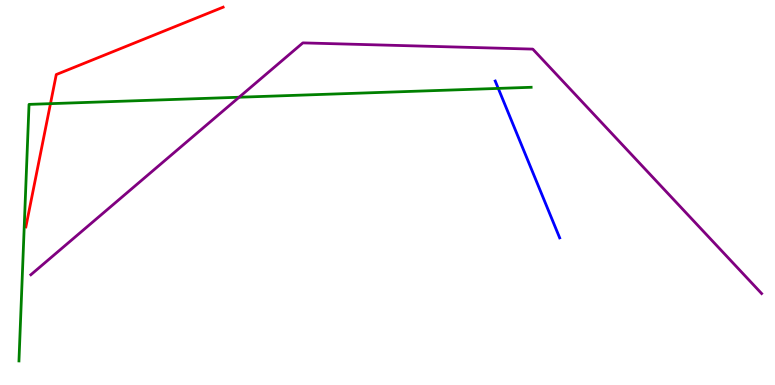[{'lines': ['blue', 'red'], 'intersections': []}, {'lines': ['green', 'red'], 'intersections': [{'x': 0.651, 'y': 7.31}]}, {'lines': ['purple', 'red'], 'intersections': []}, {'lines': ['blue', 'green'], 'intersections': [{'x': 6.43, 'y': 7.7}]}, {'lines': ['blue', 'purple'], 'intersections': []}, {'lines': ['green', 'purple'], 'intersections': [{'x': 3.09, 'y': 7.47}]}]